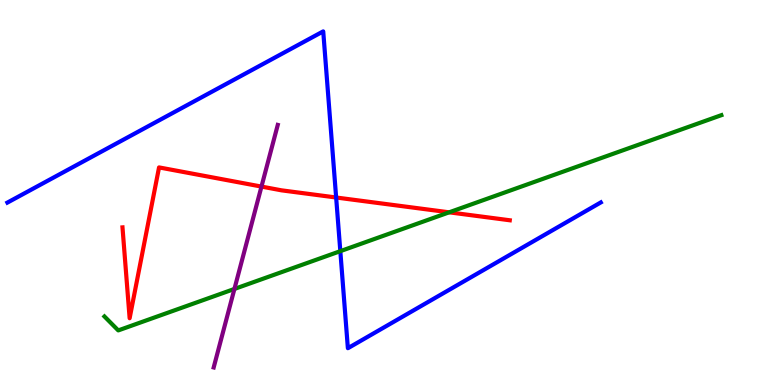[{'lines': ['blue', 'red'], 'intersections': [{'x': 4.34, 'y': 4.87}]}, {'lines': ['green', 'red'], 'intersections': [{'x': 5.8, 'y': 4.49}]}, {'lines': ['purple', 'red'], 'intersections': [{'x': 3.37, 'y': 5.15}]}, {'lines': ['blue', 'green'], 'intersections': [{'x': 4.39, 'y': 3.48}]}, {'lines': ['blue', 'purple'], 'intersections': []}, {'lines': ['green', 'purple'], 'intersections': [{'x': 3.02, 'y': 2.49}]}]